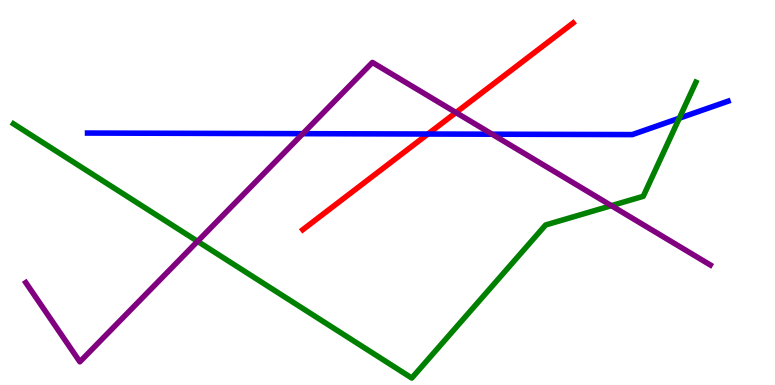[{'lines': ['blue', 'red'], 'intersections': [{'x': 5.52, 'y': 6.52}]}, {'lines': ['green', 'red'], 'intersections': []}, {'lines': ['purple', 'red'], 'intersections': [{'x': 5.88, 'y': 7.08}]}, {'lines': ['blue', 'green'], 'intersections': [{'x': 8.76, 'y': 6.93}]}, {'lines': ['blue', 'purple'], 'intersections': [{'x': 3.91, 'y': 6.53}, {'x': 6.35, 'y': 6.51}]}, {'lines': ['green', 'purple'], 'intersections': [{'x': 2.55, 'y': 3.73}, {'x': 7.89, 'y': 4.66}]}]